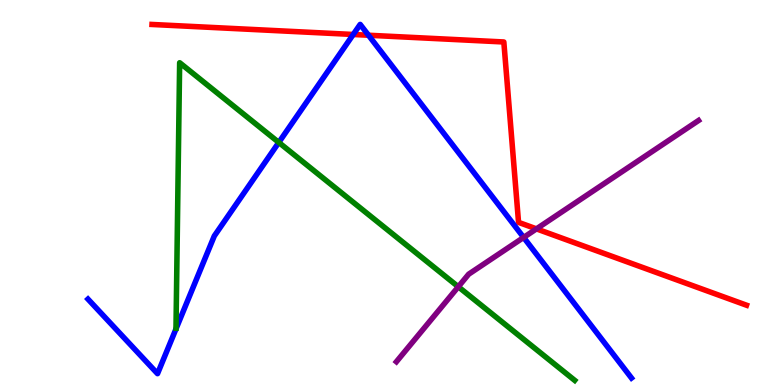[{'lines': ['blue', 'red'], 'intersections': [{'x': 4.56, 'y': 9.1}, {'x': 4.75, 'y': 9.08}]}, {'lines': ['green', 'red'], 'intersections': []}, {'lines': ['purple', 'red'], 'intersections': [{'x': 6.92, 'y': 4.06}]}, {'lines': ['blue', 'green'], 'intersections': [{'x': 3.6, 'y': 6.3}]}, {'lines': ['blue', 'purple'], 'intersections': [{'x': 6.76, 'y': 3.83}]}, {'lines': ['green', 'purple'], 'intersections': [{'x': 5.91, 'y': 2.55}]}]